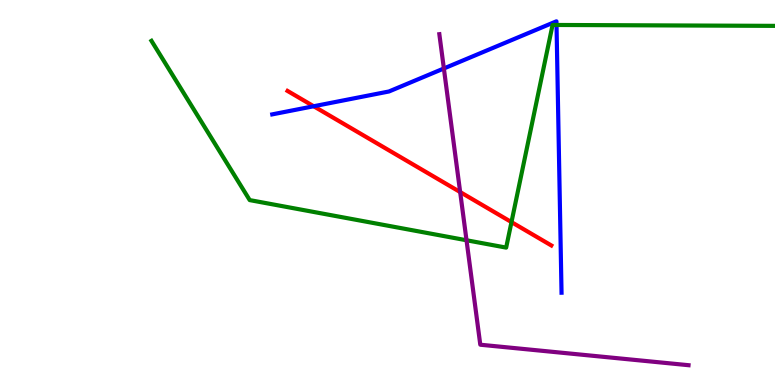[{'lines': ['blue', 'red'], 'intersections': [{'x': 4.05, 'y': 7.24}]}, {'lines': ['green', 'red'], 'intersections': [{'x': 6.6, 'y': 4.23}]}, {'lines': ['purple', 'red'], 'intersections': [{'x': 5.94, 'y': 5.01}]}, {'lines': ['blue', 'green'], 'intersections': [{'x': 7.18, 'y': 9.35}]}, {'lines': ['blue', 'purple'], 'intersections': [{'x': 5.73, 'y': 8.22}]}, {'lines': ['green', 'purple'], 'intersections': [{'x': 6.02, 'y': 3.76}]}]